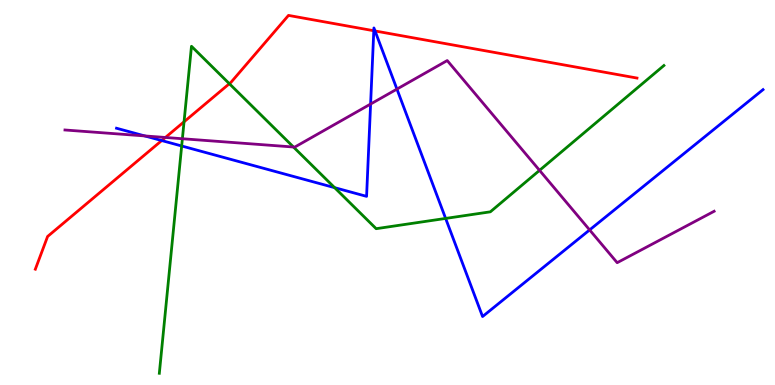[{'lines': ['blue', 'red'], 'intersections': [{'x': 2.09, 'y': 6.35}, {'x': 4.82, 'y': 9.2}, {'x': 4.84, 'y': 9.2}]}, {'lines': ['green', 'red'], 'intersections': [{'x': 2.37, 'y': 6.84}, {'x': 2.96, 'y': 7.83}]}, {'lines': ['purple', 'red'], 'intersections': [{'x': 2.13, 'y': 6.43}]}, {'lines': ['blue', 'green'], 'intersections': [{'x': 2.34, 'y': 6.21}, {'x': 4.32, 'y': 5.13}, {'x': 5.75, 'y': 4.33}]}, {'lines': ['blue', 'purple'], 'intersections': [{'x': 1.87, 'y': 6.47}, {'x': 4.78, 'y': 7.3}, {'x': 5.12, 'y': 7.69}, {'x': 7.61, 'y': 4.03}]}, {'lines': ['green', 'purple'], 'intersections': [{'x': 2.35, 'y': 6.4}, {'x': 3.79, 'y': 6.18}, {'x': 6.96, 'y': 5.58}]}]